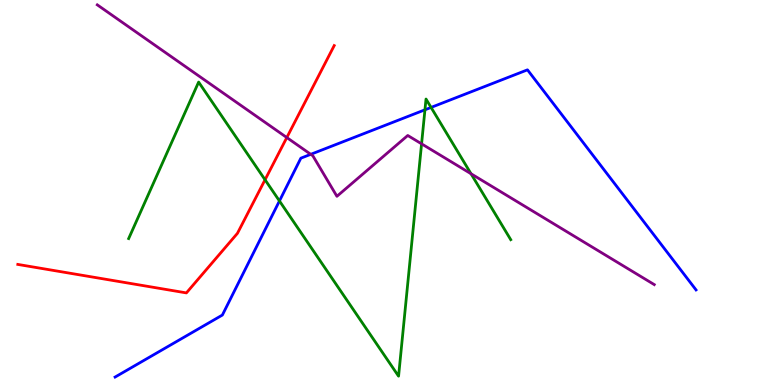[{'lines': ['blue', 'red'], 'intersections': []}, {'lines': ['green', 'red'], 'intersections': [{'x': 3.42, 'y': 5.33}]}, {'lines': ['purple', 'red'], 'intersections': [{'x': 3.7, 'y': 6.43}]}, {'lines': ['blue', 'green'], 'intersections': [{'x': 3.61, 'y': 4.78}, {'x': 5.48, 'y': 7.15}, {'x': 5.56, 'y': 7.21}]}, {'lines': ['blue', 'purple'], 'intersections': [{'x': 4.01, 'y': 5.99}]}, {'lines': ['green', 'purple'], 'intersections': [{'x': 5.44, 'y': 6.26}, {'x': 6.08, 'y': 5.49}]}]